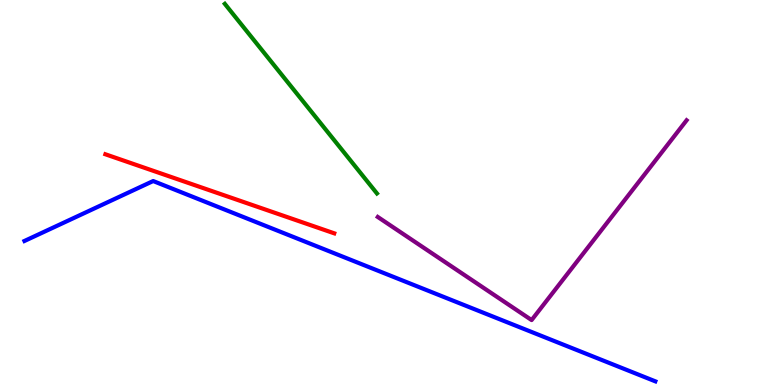[{'lines': ['blue', 'red'], 'intersections': []}, {'lines': ['green', 'red'], 'intersections': []}, {'lines': ['purple', 'red'], 'intersections': []}, {'lines': ['blue', 'green'], 'intersections': []}, {'lines': ['blue', 'purple'], 'intersections': []}, {'lines': ['green', 'purple'], 'intersections': []}]